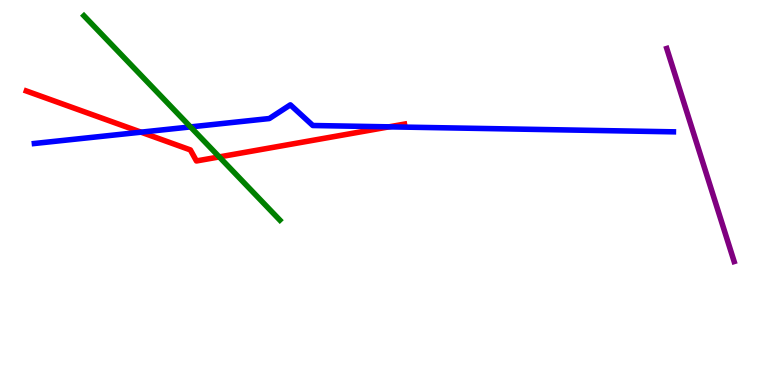[{'lines': ['blue', 'red'], 'intersections': [{'x': 1.82, 'y': 6.57}, {'x': 5.02, 'y': 6.71}]}, {'lines': ['green', 'red'], 'intersections': [{'x': 2.83, 'y': 5.92}]}, {'lines': ['purple', 'red'], 'intersections': []}, {'lines': ['blue', 'green'], 'intersections': [{'x': 2.46, 'y': 6.7}]}, {'lines': ['blue', 'purple'], 'intersections': []}, {'lines': ['green', 'purple'], 'intersections': []}]